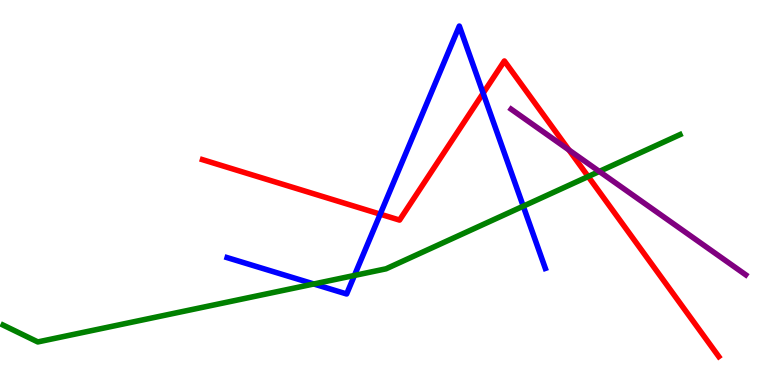[{'lines': ['blue', 'red'], 'intersections': [{'x': 4.91, 'y': 4.44}, {'x': 6.23, 'y': 7.58}]}, {'lines': ['green', 'red'], 'intersections': [{'x': 7.59, 'y': 5.41}]}, {'lines': ['purple', 'red'], 'intersections': [{'x': 7.34, 'y': 6.1}]}, {'lines': ['blue', 'green'], 'intersections': [{'x': 4.05, 'y': 2.62}, {'x': 4.57, 'y': 2.85}, {'x': 6.75, 'y': 4.64}]}, {'lines': ['blue', 'purple'], 'intersections': []}, {'lines': ['green', 'purple'], 'intersections': [{'x': 7.73, 'y': 5.55}]}]